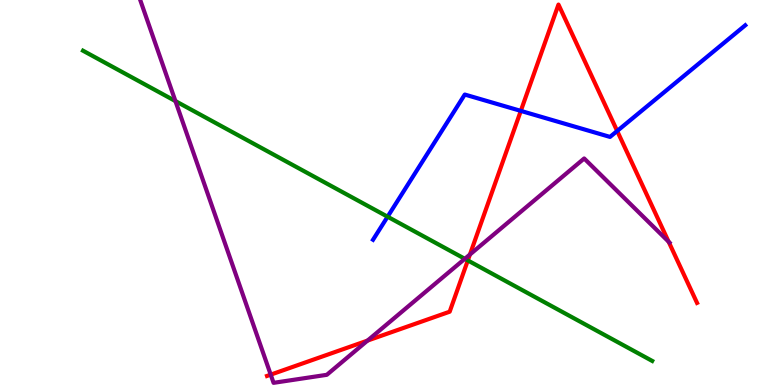[{'lines': ['blue', 'red'], 'intersections': [{'x': 6.72, 'y': 7.12}, {'x': 7.96, 'y': 6.6}]}, {'lines': ['green', 'red'], 'intersections': [{'x': 6.04, 'y': 3.24}]}, {'lines': ['purple', 'red'], 'intersections': [{'x': 3.49, 'y': 0.269}, {'x': 4.74, 'y': 1.15}, {'x': 6.06, 'y': 3.39}, {'x': 8.63, 'y': 3.72}]}, {'lines': ['blue', 'green'], 'intersections': [{'x': 5.0, 'y': 4.37}]}, {'lines': ['blue', 'purple'], 'intersections': []}, {'lines': ['green', 'purple'], 'intersections': [{'x': 2.26, 'y': 7.37}, {'x': 6.0, 'y': 3.28}]}]